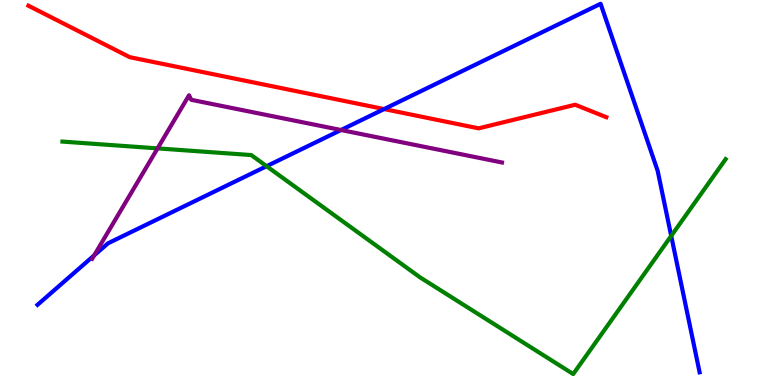[{'lines': ['blue', 'red'], 'intersections': [{'x': 4.96, 'y': 7.17}]}, {'lines': ['green', 'red'], 'intersections': []}, {'lines': ['purple', 'red'], 'intersections': []}, {'lines': ['blue', 'green'], 'intersections': [{'x': 3.44, 'y': 5.68}, {'x': 8.66, 'y': 3.87}]}, {'lines': ['blue', 'purple'], 'intersections': [{'x': 1.22, 'y': 3.37}, {'x': 4.4, 'y': 6.62}]}, {'lines': ['green', 'purple'], 'intersections': [{'x': 2.03, 'y': 6.15}]}]